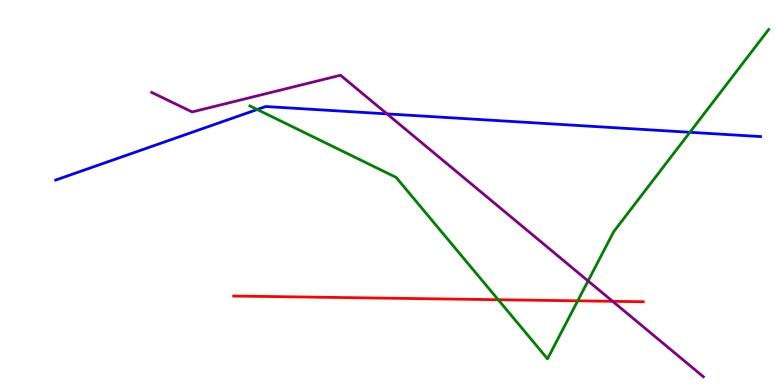[{'lines': ['blue', 'red'], 'intersections': []}, {'lines': ['green', 'red'], 'intersections': [{'x': 6.43, 'y': 2.21}, {'x': 7.45, 'y': 2.19}]}, {'lines': ['purple', 'red'], 'intersections': [{'x': 7.9, 'y': 2.17}]}, {'lines': ['blue', 'green'], 'intersections': [{'x': 3.32, 'y': 7.16}, {'x': 8.9, 'y': 6.56}]}, {'lines': ['blue', 'purple'], 'intersections': [{'x': 4.99, 'y': 7.04}]}, {'lines': ['green', 'purple'], 'intersections': [{'x': 7.59, 'y': 2.7}]}]